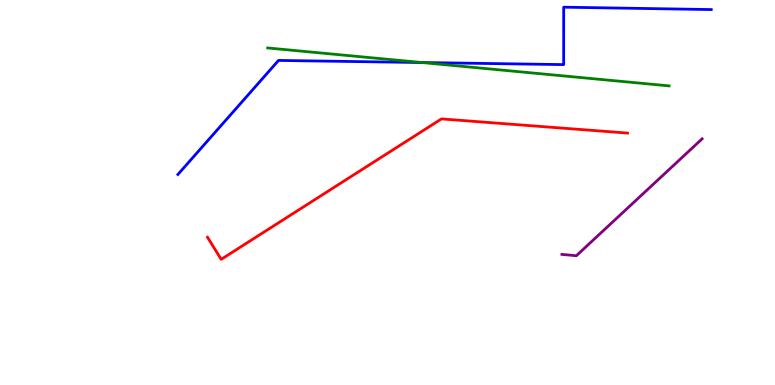[{'lines': ['blue', 'red'], 'intersections': []}, {'lines': ['green', 'red'], 'intersections': []}, {'lines': ['purple', 'red'], 'intersections': []}, {'lines': ['blue', 'green'], 'intersections': [{'x': 5.44, 'y': 8.38}]}, {'lines': ['blue', 'purple'], 'intersections': []}, {'lines': ['green', 'purple'], 'intersections': []}]